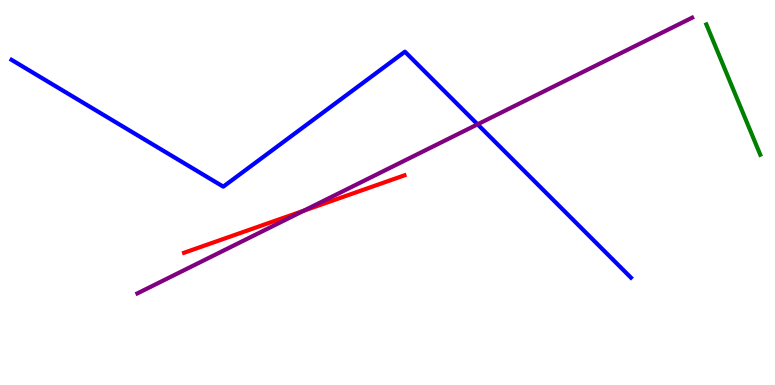[{'lines': ['blue', 'red'], 'intersections': []}, {'lines': ['green', 'red'], 'intersections': []}, {'lines': ['purple', 'red'], 'intersections': [{'x': 3.92, 'y': 4.53}]}, {'lines': ['blue', 'green'], 'intersections': []}, {'lines': ['blue', 'purple'], 'intersections': [{'x': 6.16, 'y': 6.77}]}, {'lines': ['green', 'purple'], 'intersections': []}]